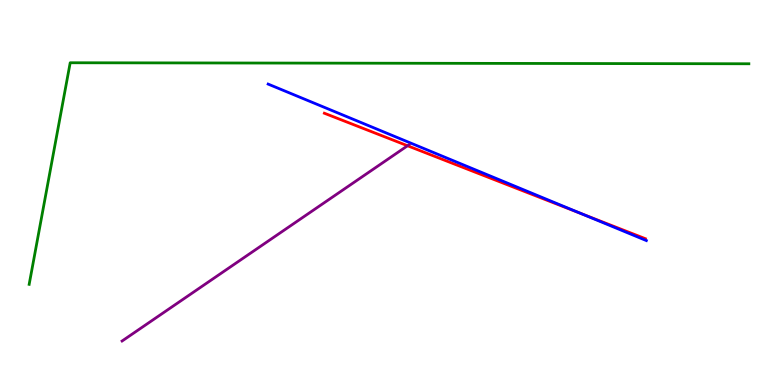[{'lines': ['blue', 'red'], 'intersections': [{'x': 7.5, 'y': 4.45}]}, {'lines': ['green', 'red'], 'intersections': []}, {'lines': ['purple', 'red'], 'intersections': [{'x': 5.26, 'y': 6.21}]}, {'lines': ['blue', 'green'], 'intersections': []}, {'lines': ['blue', 'purple'], 'intersections': []}, {'lines': ['green', 'purple'], 'intersections': []}]